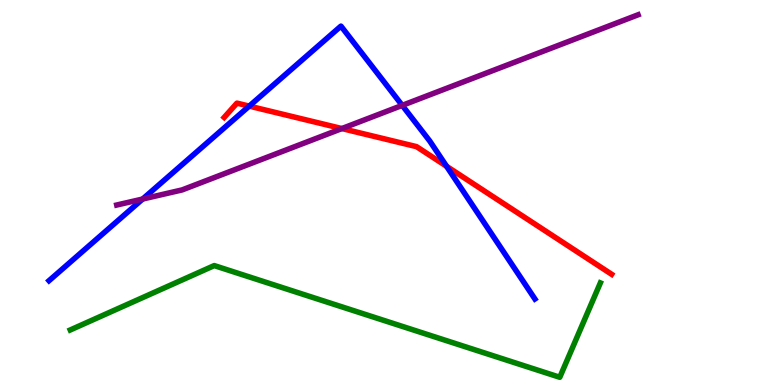[{'lines': ['blue', 'red'], 'intersections': [{'x': 3.22, 'y': 7.24}, {'x': 5.76, 'y': 5.68}]}, {'lines': ['green', 'red'], 'intersections': []}, {'lines': ['purple', 'red'], 'intersections': [{'x': 4.41, 'y': 6.66}]}, {'lines': ['blue', 'green'], 'intersections': []}, {'lines': ['blue', 'purple'], 'intersections': [{'x': 1.84, 'y': 4.83}, {'x': 5.19, 'y': 7.26}]}, {'lines': ['green', 'purple'], 'intersections': []}]